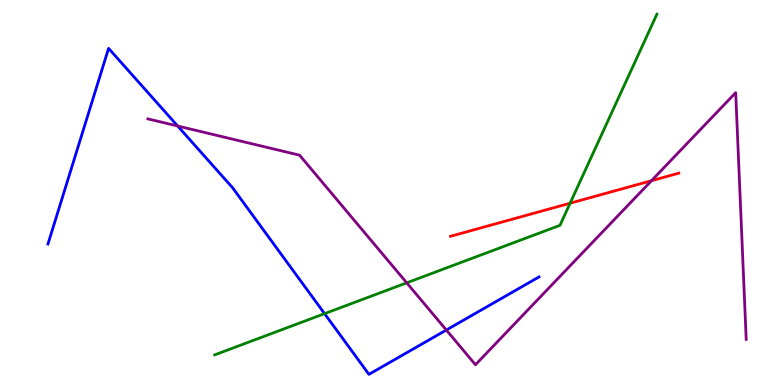[{'lines': ['blue', 'red'], 'intersections': []}, {'lines': ['green', 'red'], 'intersections': [{'x': 7.36, 'y': 4.72}]}, {'lines': ['purple', 'red'], 'intersections': [{'x': 8.41, 'y': 5.31}]}, {'lines': ['blue', 'green'], 'intersections': [{'x': 4.19, 'y': 1.85}]}, {'lines': ['blue', 'purple'], 'intersections': [{'x': 2.29, 'y': 6.73}, {'x': 5.76, 'y': 1.43}]}, {'lines': ['green', 'purple'], 'intersections': [{'x': 5.25, 'y': 2.65}]}]